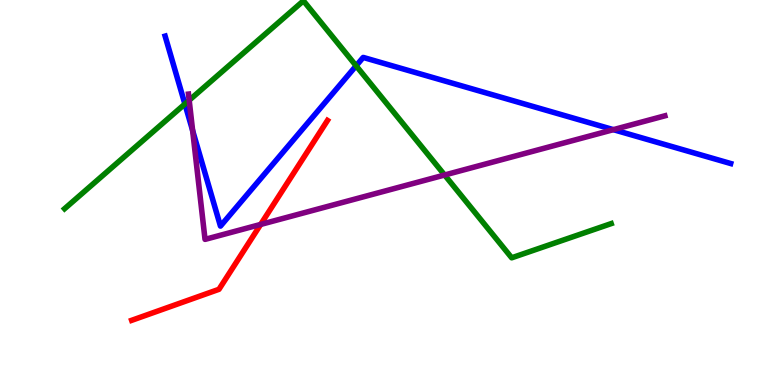[{'lines': ['blue', 'red'], 'intersections': []}, {'lines': ['green', 'red'], 'intersections': []}, {'lines': ['purple', 'red'], 'intersections': [{'x': 3.36, 'y': 4.17}]}, {'lines': ['blue', 'green'], 'intersections': [{'x': 2.39, 'y': 7.3}, {'x': 4.59, 'y': 8.29}]}, {'lines': ['blue', 'purple'], 'intersections': [{'x': 2.49, 'y': 6.61}, {'x': 7.91, 'y': 6.63}]}, {'lines': ['green', 'purple'], 'intersections': [{'x': 2.44, 'y': 7.4}, {'x': 5.74, 'y': 5.45}]}]